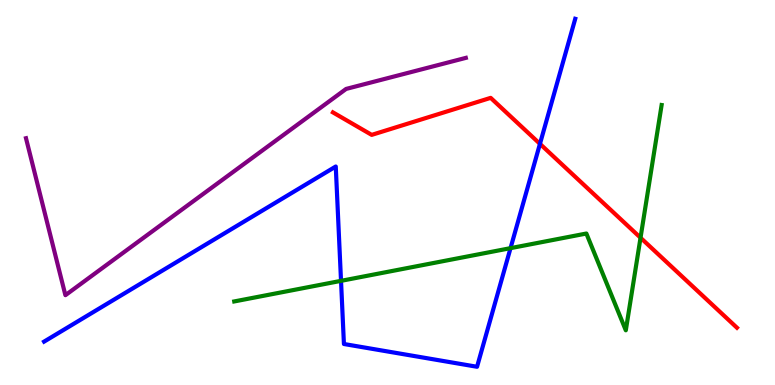[{'lines': ['blue', 'red'], 'intersections': [{'x': 6.97, 'y': 6.26}]}, {'lines': ['green', 'red'], 'intersections': [{'x': 8.26, 'y': 3.83}]}, {'lines': ['purple', 'red'], 'intersections': []}, {'lines': ['blue', 'green'], 'intersections': [{'x': 4.4, 'y': 2.71}, {'x': 6.59, 'y': 3.55}]}, {'lines': ['blue', 'purple'], 'intersections': []}, {'lines': ['green', 'purple'], 'intersections': []}]